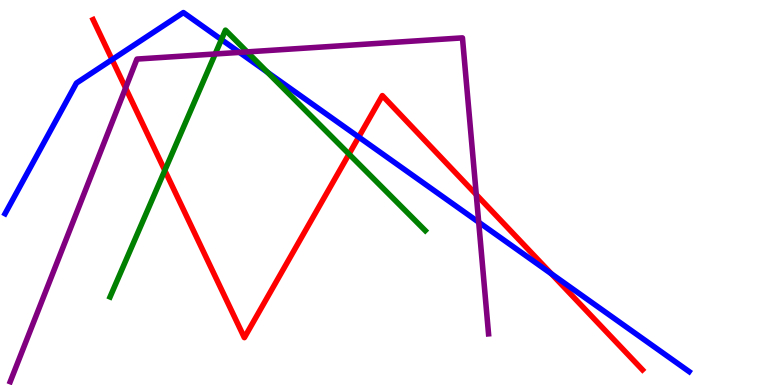[{'lines': ['blue', 'red'], 'intersections': [{'x': 1.45, 'y': 8.45}, {'x': 4.63, 'y': 6.44}, {'x': 7.11, 'y': 2.89}]}, {'lines': ['green', 'red'], 'intersections': [{'x': 2.13, 'y': 5.57}, {'x': 4.5, 'y': 6.0}]}, {'lines': ['purple', 'red'], 'intersections': [{'x': 1.62, 'y': 7.71}, {'x': 6.15, 'y': 4.95}]}, {'lines': ['blue', 'green'], 'intersections': [{'x': 2.86, 'y': 8.97}, {'x': 3.45, 'y': 8.12}]}, {'lines': ['blue', 'purple'], 'intersections': [{'x': 3.09, 'y': 8.64}, {'x': 6.18, 'y': 4.23}]}, {'lines': ['green', 'purple'], 'intersections': [{'x': 2.78, 'y': 8.6}, {'x': 3.19, 'y': 8.65}]}]